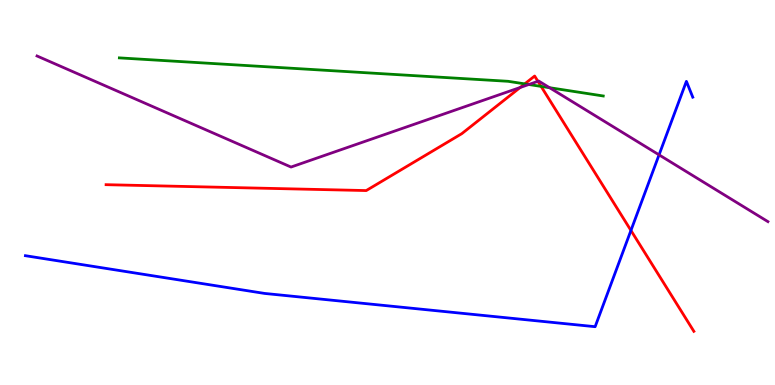[{'lines': ['blue', 'red'], 'intersections': [{'x': 8.14, 'y': 4.01}]}, {'lines': ['green', 'red'], 'intersections': [{'x': 6.77, 'y': 7.82}, {'x': 6.98, 'y': 7.76}]}, {'lines': ['purple', 'red'], 'intersections': [{'x': 6.71, 'y': 7.73}, {'x': 6.94, 'y': 7.89}]}, {'lines': ['blue', 'green'], 'intersections': []}, {'lines': ['blue', 'purple'], 'intersections': [{'x': 8.5, 'y': 5.98}]}, {'lines': ['green', 'purple'], 'intersections': [{'x': 6.82, 'y': 7.81}, {'x': 7.09, 'y': 7.72}]}]